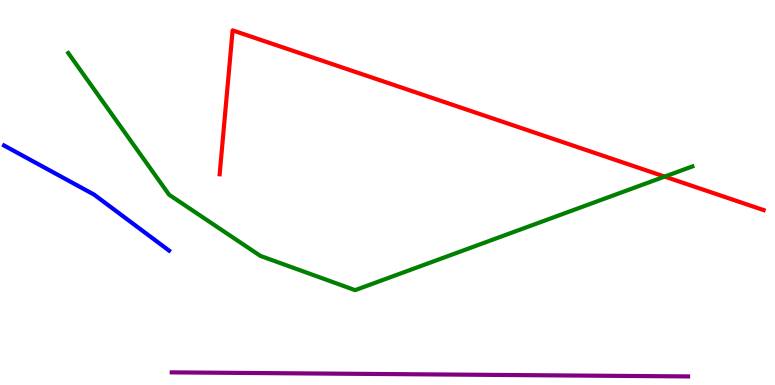[{'lines': ['blue', 'red'], 'intersections': []}, {'lines': ['green', 'red'], 'intersections': [{'x': 8.58, 'y': 5.41}]}, {'lines': ['purple', 'red'], 'intersections': []}, {'lines': ['blue', 'green'], 'intersections': []}, {'lines': ['blue', 'purple'], 'intersections': []}, {'lines': ['green', 'purple'], 'intersections': []}]